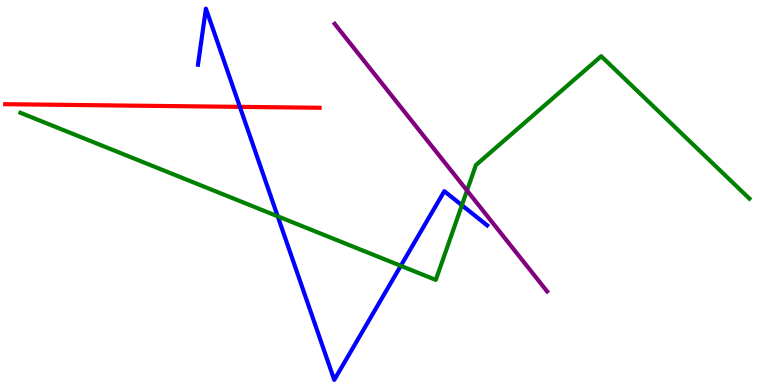[{'lines': ['blue', 'red'], 'intersections': [{'x': 3.1, 'y': 7.22}]}, {'lines': ['green', 'red'], 'intersections': []}, {'lines': ['purple', 'red'], 'intersections': []}, {'lines': ['blue', 'green'], 'intersections': [{'x': 3.58, 'y': 4.38}, {'x': 5.17, 'y': 3.1}, {'x': 5.96, 'y': 4.67}]}, {'lines': ['blue', 'purple'], 'intersections': []}, {'lines': ['green', 'purple'], 'intersections': [{'x': 6.03, 'y': 5.05}]}]